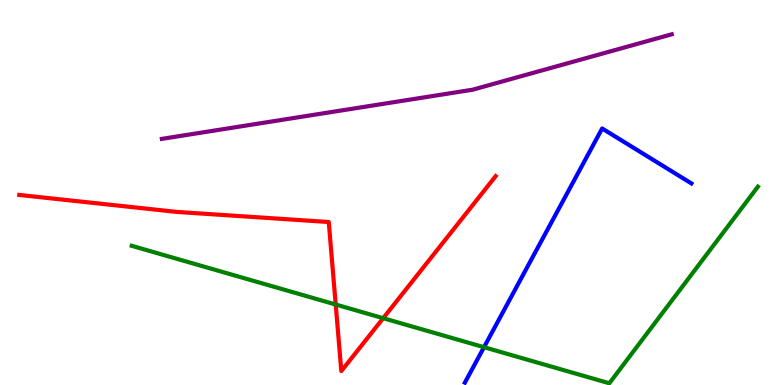[{'lines': ['blue', 'red'], 'intersections': []}, {'lines': ['green', 'red'], 'intersections': [{'x': 4.33, 'y': 2.09}, {'x': 4.94, 'y': 1.74}]}, {'lines': ['purple', 'red'], 'intersections': []}, {'lines': ['blue', 'green'], 'intersections': [{'x': 6.25, 'y': 0.982}]}, {'lines': ['blue', 'purple'], 'intersections': []}, {'lines': ['green', 'purple'], 'intersections': []}]